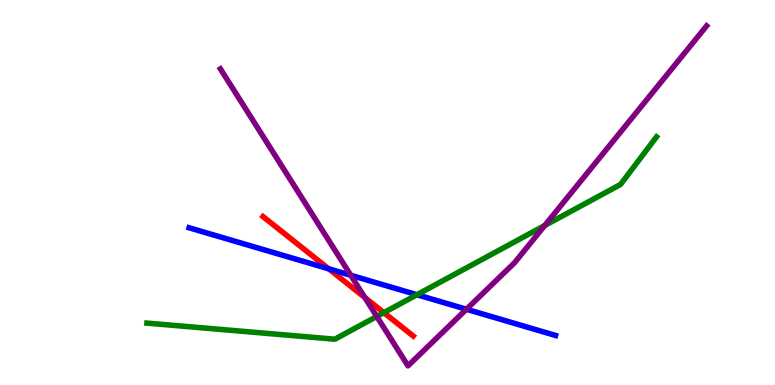[{'lines': ['blue', 'red'], 'intersections': [{'x': 4.24, 'y': 3.02}]}, {'lines': ['green', 'red'], 'intersections': [{'x': 4.95, 'y': 1.88}]}, {'lines': ['purple', 'red'], 'intersections': [{'x': 4.71, 'y': 2.27}]}, {'lines': ['blue', 'green'], 'intersections': [{'x': 5.38, 'y': 2.34}]}, {'lines': ['blue', 'purple'], 'intersections': [{'x': 4.53, 'y': 2.85}, {'x': 6.02, 'y': 1.97}]}, {'lines': ['green', 'purple'], 'intersections': [{'x': 4.86, 'y': 1.78}, {'x': 7.03, 'y': 4.14}]}]